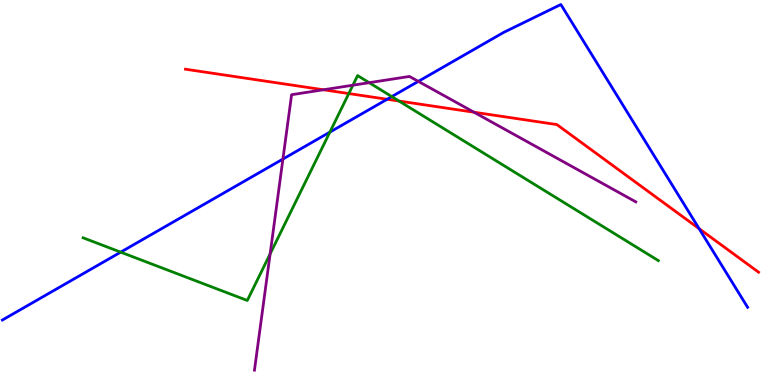[{'lines': ['blue', 'red'], 'intersections': [{'x': 5.0, 'y': 7.42}, {'x': 9.02, 'y': 4.06}]}, {'lines': ['green', 'red'], 'intersections': [{'x': 4.5, 'y': 7.57}, {'x': 5.15, 'y': 7.38}]}, {'lines': ['purple', 'red'], 'intersections': [{'x': 4.17, 'y': 7.67}, {'x': 6.12, 'y': 7.09}]}, {'lines': ['blue', 'green'], 'intersections': [{'x': 1.56, 'y': 3.45}, {'x': 4.26, 'y': 6.57}, {'x': 5.06, 'y': 7.49}]}, {'lines': ['blue', 'purple'], 'intersections': [{'x': 3.65, 'y': 5.87}, {'x': 5.4, 'y': 7.89}]}, {'lines': ['green', 'purple'], 'intersections': [{'x': 3.49, 'y': 3.4}, {'x': 4.55, 'y': 7.79}, {'x': 4.76, 'y': 7.85}]}]